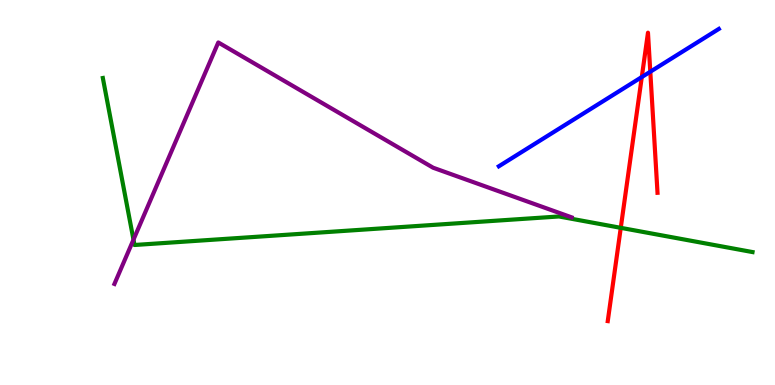[{'lines': ['blue', 'red'], 'intersections': [{'x': 8.28, 'y': 8.0}, {'x': 8.39, 'y': 8.14}]}, {'lines': ['green', 'red'], 'intersections': [{'x': 8.01, 'y': 4.08}]}, {'lines': ['purple', 'red'], 'intersections': []}, {'lines': ['blue', 'green'], 'intersections': []}, {'lines': ['blue', 'purple'], 'intersections': []}, {'lines': ['green', 'purple'], 'intersections': [{'x': 1.72, 'y': 3.78}]}]